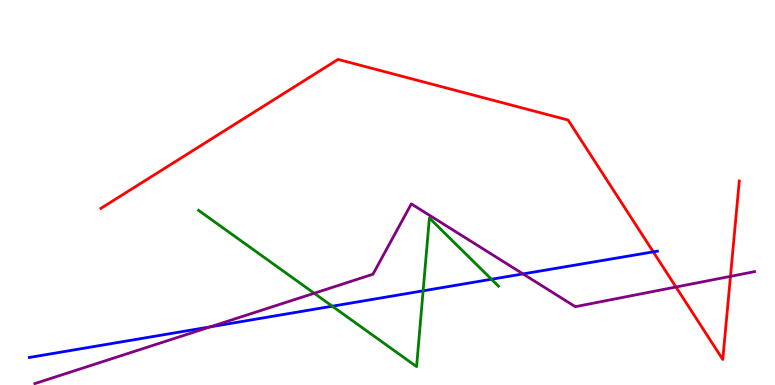[{'lines': ['blue', 'red'], 'intersections': [{'x': 8.43, 'y': 3.46}]}, {'lines': ['green', 'red'], 'intersections': []}, {'lines': ['purple', 'red'], 'intersections': [{'x': 8.72, 'y': 2.55}, {'x': 9.43, 'y': 2.82}]}, {'lines': ['blue', 'green'], 'intersections': [{'x': 4.29, 'y': 2.05}, {'x': 5.46, 'y': 2.45}, {'x': 6.34, 'y': 2.75}]}, {'lines': ['blue', 'purple'], 'intersections': [{'x': 2.71, 'y': 1.51}, {'x': 6.75, 'y': 2.89}]}, {'lines': ['green', 'purple'], 'intersections': [{'x': 4.05, 'y': 2.38}]}]